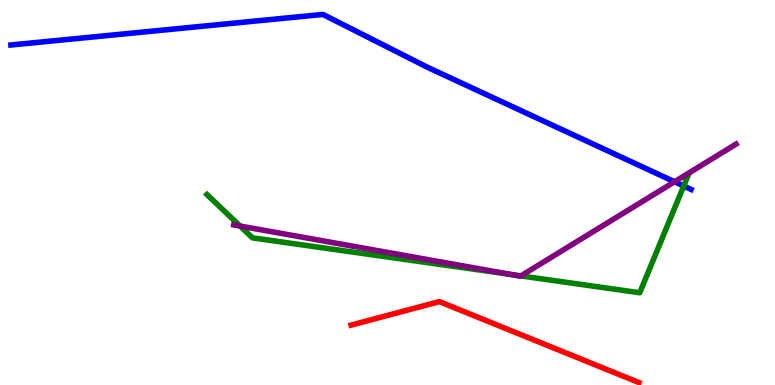[{'lines': ['blue', 'red'], 'intersections': []}, {'lines': ['green', 'red'], 'intersections': []}, {'lines': ['purple', 'red'], 'intersections': []}, {'lines': ['blue', 'green'], 'intersections': [{'x': 8.82, 'y': 5.17}]}, {'lines': ['blue', 'purple'], 'intersections': [{'x': 8.7, 'y': 5.28}]}, {'lines': ['green', 'purple'], 'intersections': [{'x': 3.1, 'y': 4.13}, {'x': 6.6, 'y': 2.87}, {'x': 6.72, 'y': 2.83}]}]